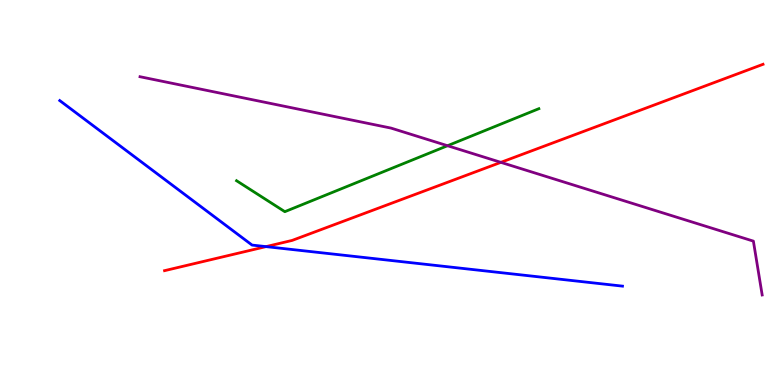[{'lines': ['blue', 'red'], 'intersections': [{'x': 3.43, 'y': 3.59}]}, {'lines': ['green', 'red'], 'intersections': []}, {'lines': ['purple', 'red'], 'intersections': [{'x': 6.46, 'y': 5.78}]}, {'lines': ['blue', 'green'], 'intersections': []}, {'lines': ['blue', 'purple'], 'intersections': []}, {'lines': ['green', 'purple'], 'intersections': [{'x': 5.77, 'y': 6.22}]}]